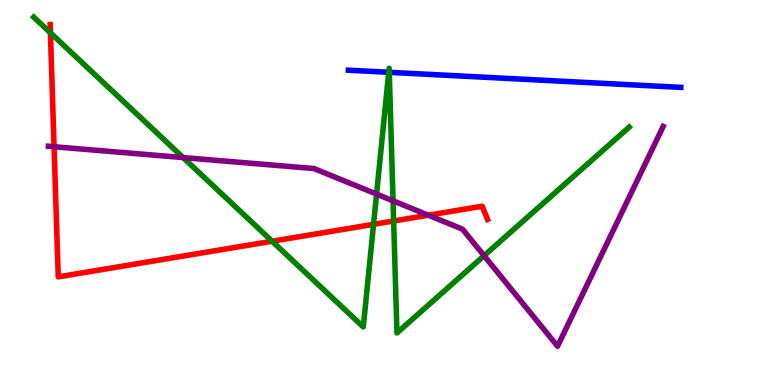[{'lines': ['blue', 'red'], 'intersections': []}, {'lines': ['green', 'red'], 'intersections': [{'x': 0.651, 'y': 9.15}, {'x': 3.51, 'y': 3.73}, {'x': 4.82, 'y': 4.17}, {'x': 5.08, 'y': 4.26}]}, {'lines': ['purple', 'red'], 'intersections': [{'x': 0.698, 'y': 6.19}, {'x': 5.53, 'y': 4.41}]}, {'lines': ['blue', 'green'], 'intersections': [{'x': 5.02, 'y': 8.12}, {'x': 5.02, 'y': 8.12}]}, {'lines': ['blue', 'purple'], 'intersections': []}, {'lines': ['green', 'purple'], 'intersections': [{'x': 2.36, 'y': 5.91}, {'x': 4.86, 'y': 4.96}, {'x': 5.07, 'y': 4.78}, {'x': 6.25, 'y': 3.36}]}]